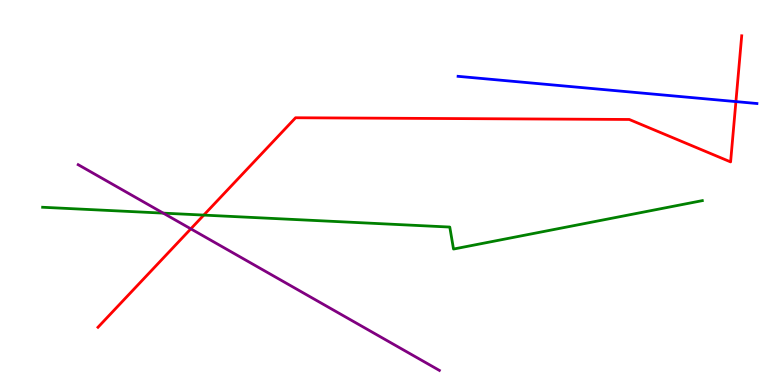[{'lines': ['blue', 'red'], 'intersections': [{'x': 9.5, 'y': 7.36}]}, {'lines': ['green', 'red'], 'intersections': [{'x': 2.63, 'y': 4.41}]}, {'lines': ['purple', 'red'], 'intersections': [{'x': 2.46, 'y': 4.06}]}, {'lines': ['blue', 'green'], 'intersections': []}, {'lines': ['blue', 'purple'], 'intersections': []}, {'lines': ['green', 'purple'], 'intersections': [{'x': 2.11, 'y': 4.46}]}]